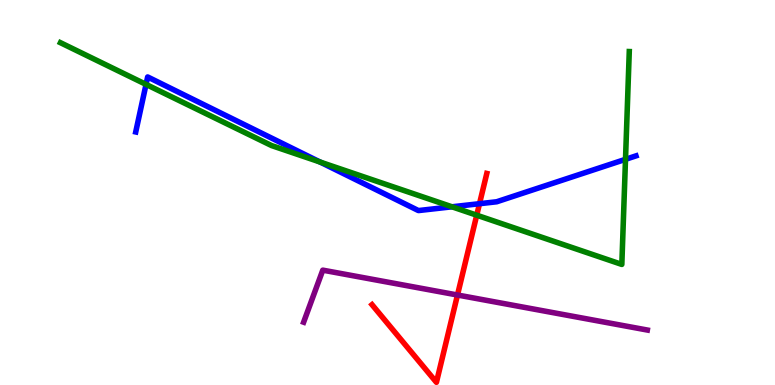[{'lines': ['blue', 'red'], 'intersections': [{'x': 6.19, 'y': 4.71}]}, {'lines': ['green', 'red'], 'intersections': [{'x': 6.15, 'y': 4.41}]}, {'lines': ['purple', 'red'], 'intersections': [{'x': 5.9, 'y': 2.34}]}, {'lines': ['blue', 'green'], 'intersections': [{'x': 1.88, 'y': 7.81}, {'x': 4.13, 'y': 5.79}, {'x': 5.83, 'y': 4.63}, {'x': 8.07, 'y': 5.86}]}, {'lines': ['blue', 'purple'], 'intersections': []}, {'lines': ['green', 'purple'], 'intersections': []}]